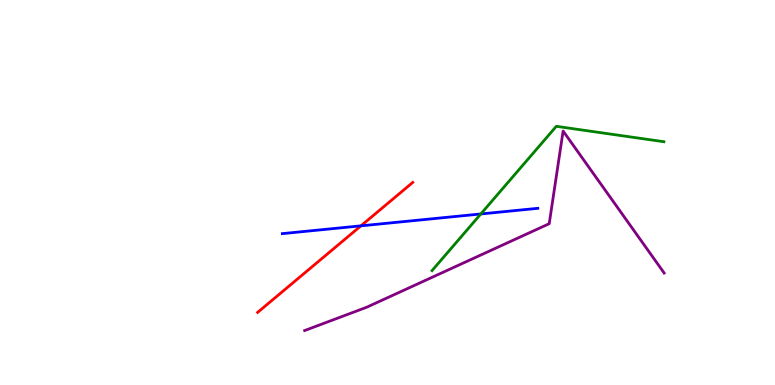[{'lines': ['blue', 'red'], 'intersections': [{'x': 4.66, 'y': 4.13}]}, {'lines': ['green', 'red'], 'intersections': []}, {'lines': ['purple', 'red'], 'intersections': []}, {'lines': ['blue', 'green'], 'intersections': [{'x': 6.2, 'y': 4.44}]}, {'lines': ['blue', 'purple'], 'intersections': []}, {'lines': ['green', 'purple'], 'intersections': []}]